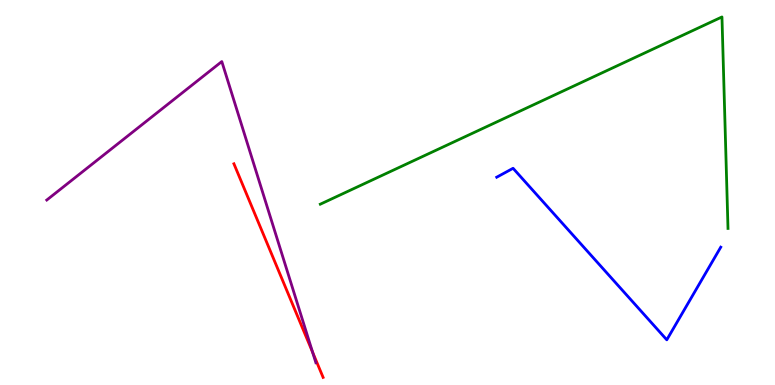[{'lines': ['blue', 'red'], 'intersections': []}, {'lines': ['green', 'red'], 'intersections': []}, {'lines': ['purple', 'red'], 'intersections': [{'x': 4.03, 'y': 0.852}]}, {'lines': ['blue', 'green'], 'intersections': []}, {'lines': ['blue', 'purple'], 'intersections': []}, {'lines': ['green', 'purple'], 'intersections': []}]